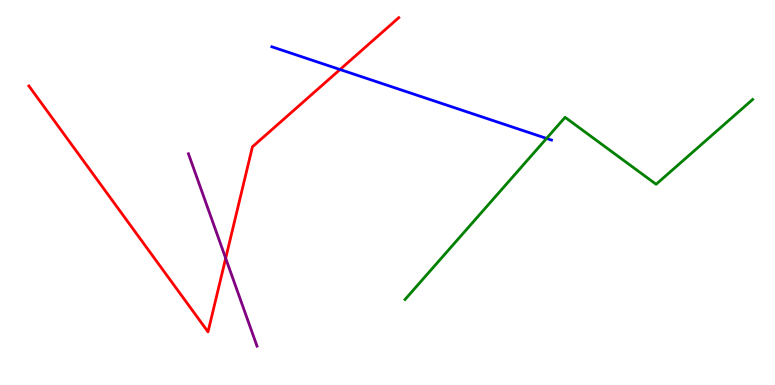[{'lines': ['blue', 'red'], 'intersections': [{'x': 4.39, 'y': 8.19}]}, {'lines': ['green', 'red'], 'intersections': []}, {'lines': ['purple', 'red'], 'intersections': [{'x': 2.91, 'y': 3.29}]}, {'lines': ['blue', 'green'], 'intersections': [{'x': 7.05, 'y': 6.4}]}, {'lines': ['blue', 'purple'], 'intersections': []}, {'lines': ['green', 'purple'], 'intersections': []}]